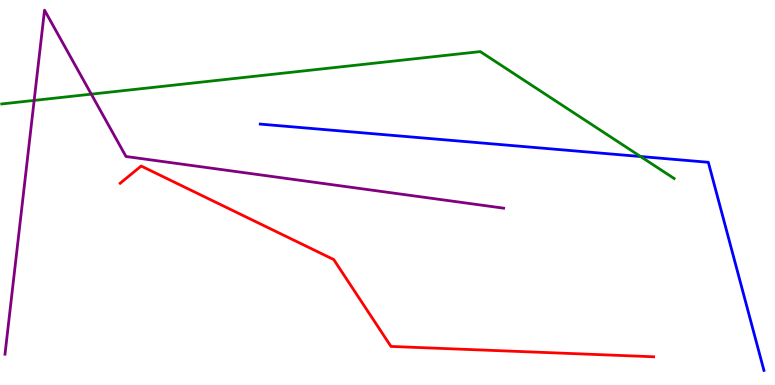[{'lines': ['blue', 'red'], 'intersections': []}, {'lines': ['green', 'red'], 'intersections': []}, {'lines': ['purple', 'red'], 'intersections': []}, {'lines': ['blue', 'green'], 'intersections': [{'x': 8.27, 'y': 5.93}]}, {'lines': ['blue', 'purple'], 'intersections': []}, {'lines': ['green', 'purple'], 'intersections': [{'x': 0.441, 'y': 7.39}, {'x': 1.18, 'y': 7.55}]}]